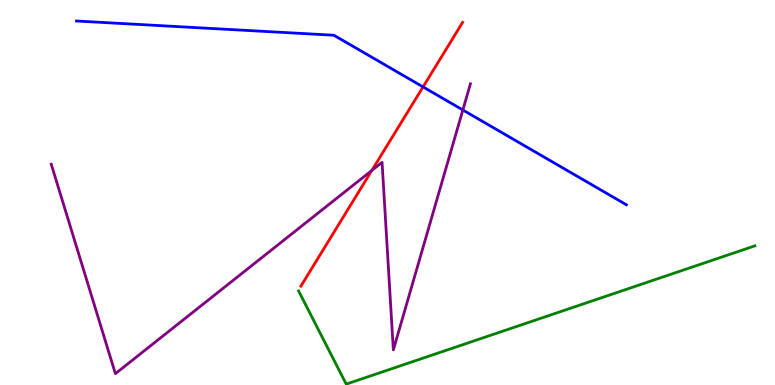[{'lines': ['blue', 'red'], 'intersections': [{'x': 5.46, 'y': 7.74}]}, {'lines': ['green', 'red'], 'intersections': []}, {'lines': ['purple', 'red'], 'intersections': [{'x': 4.8, 'y': 5.57}]}, {'lines': ['blue', 'green'], 'intersections': []}, {'lines': ['blue', 'purple'], 'intersections': [{'x': 5.97, 'y': 7.14}]}, {'lines': ['green', 'purple'], 'intersections': []}]